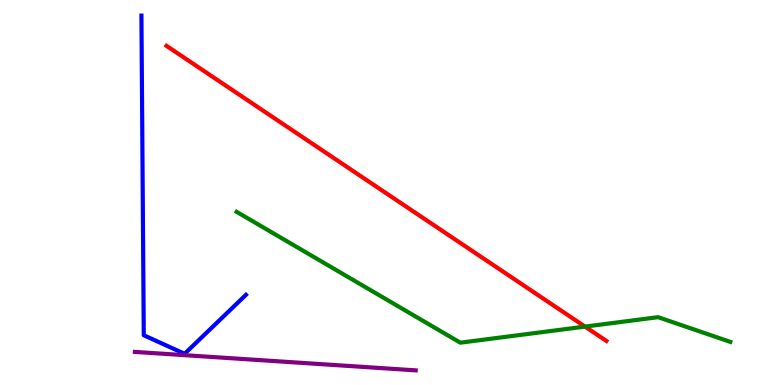[{'lines': ['blue', 'red'], 'intersections': []}, {'lines': ['green', 'red'], 'intersections': [{'x': 7.55, 'y': 1.52}]}, {'lines': ['purple', 'red'], 'intersections': []}, {'lines': ['blue', 'green'], 'intersections': []}, {'lines': ['blue', 'purple'], 'intersections': []}, {'lines': ['green', 'purple'], 'intersections': []}]